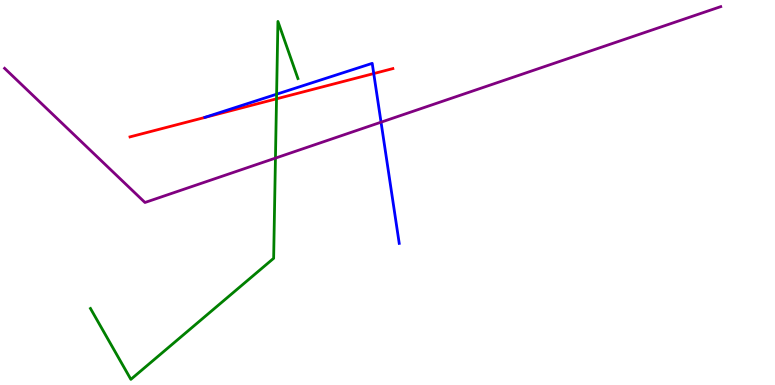[{'lines': ['blue', 'red'], 'intersections': [{'x': 4.82, 'y': 8.09}]}, {'lines': ['green', 'red'], 'intersections': [{'x': 3.57, 'y': 7.43}]}, {'lines': ['purple', 'red'], 'intersections': []}, {'lines': ['blue', 'green'], 'intersections': [{'x': 3.57, 'y': 7.55}]}, {'lines': ['blue', 'purple'], 'intersections': [{'x': 4.92, 'y': 6.83}]}, {'lines': ['green', 'purple'], 'intersections': [{'x': 3.55, 'y': 5.89}]}]